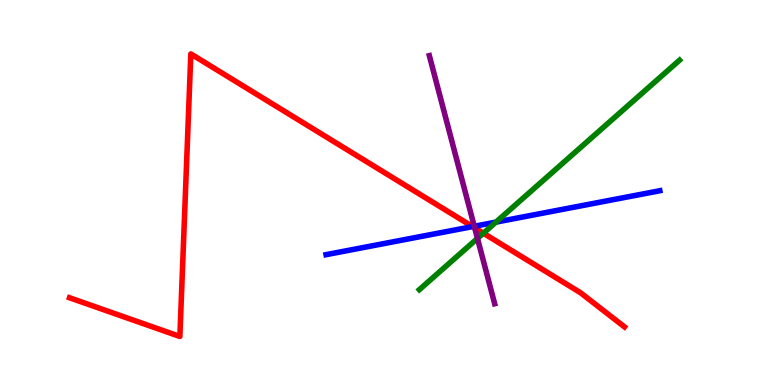[{'lines': ['blue', 'red'], 'intersections': [{'x': 6.1, 'y': 4.11}]}, {'lines': ['green', 'red'], 'intersections': [{'x': 6.24, 'y': 3.94}]}, {'lines': ['purple', 'red'], 'intersections': [{'x': 6.13, 'y': 4.08}]}, {'lines': ['blue', 'green'], 'intersections': [{'x': 6.4, 'y': 4.23}]}, {'lines': ['blue', 'purple'], 'intersections': [{'x': 6.12, 'y': 4.12}]}, {'lines': ['green', 'purple'], 'intersections': [{'x': 6.16, 'y': 3.81}]}]